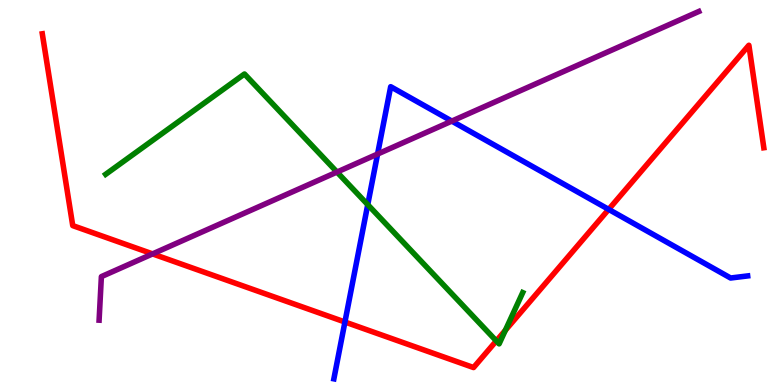[{'lines': ['blue', 'red'], 'intersections': [{'x': 4.45, 'y': 1.64}, {'x': 7.85, 'y': 4.56}]}, {'lines': ['green', 'red'], 'intersections': [{'x': 6.4, 'y': 1.15}, {'x': 6.52, 'y': 1.42}]}, {'lines': ['purple', 'red'], 'intersections': [{'x': 1.97, 'y': 3.41}]}, {'lines': ['blue', 'green'], 'intersections': [{'x': 4.75, 'y': 4.68}]}, {'lines': ['blue', 'purple'], 'intersections': [{'x': 4.87, 'y': 6.0}, {'x': 5.83, 'y': 6.85}]}, {'lines': ['green', 'purple'], 'intersections': [{'x': 4.35, 'y': 5.53}]}]